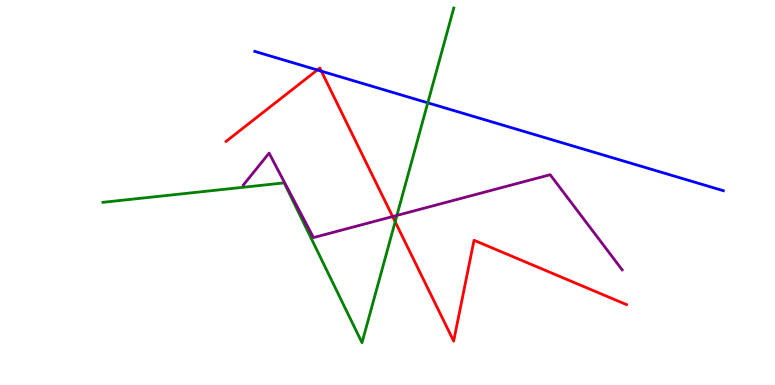[{'lines': ['blue', 'red'], 'intersections': [{'x': 4.09, 'y': 8.18}, {'x': 4.15, 'y': 8.15}]}, {'lines': ['green', 'red'], 'intersections': [{'x': 5.1, 'y': 4.24}]}, {'lines': ['purple', 'red'], 'intersections': [{'x': 5.07, 'y': 4.37}]}, {'lines': ['blue', 'green'], 'intersections': [{'x': 5.52, 'y': 7.33}]}, {'lines': ['blue', 'purple'], 'intersections': []}, {'lines': ['green', 'purple'], 'intersections': [{'x': 5.12, 'y': 4.4}]}]